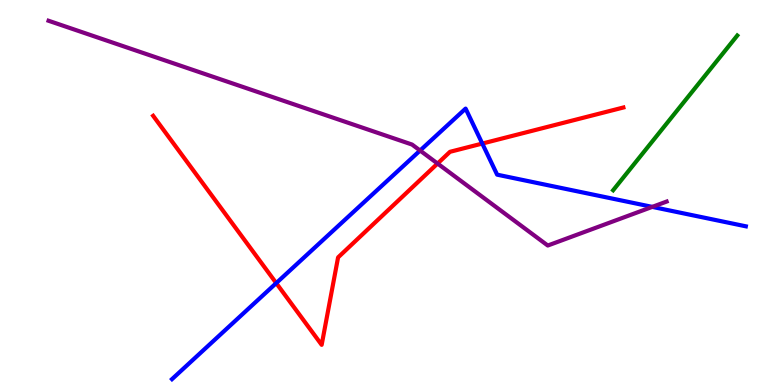[{'lines': ['blue', 'red'], 'intersections': [{'x': 3.56, 'y': 2.65}, {'x': 6.22, 'y': 6.27}]}, {'lines': ['green', 'red'], 'intersections': []}, {'lines': ['purple', 'red'], 'intersections': [{'x': 5.65, 'y': 5.75}]}, {'lines': ['blue', 'green'], 'intersections': []}, {'lines': ['blue', 'purple'], 'intersections': [{'x': 5.42, 'y': 6.09}, {'x': 8.42, 'y': 4.63}]}, {'lines': ['green', 'purple'], 'intersections': []}]